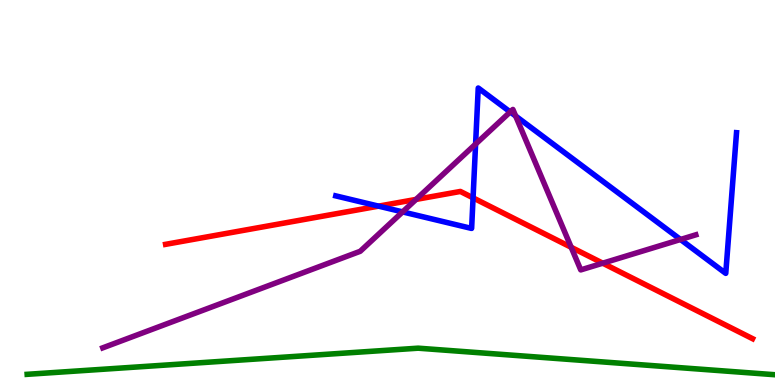[{'lines': ['blue', 'red'], 'intersections': [{'x': 4.88, 'y': 4.65}, {'x': 6.1, 'y': 4.86}]}, {'lines': ['green', 'red'], 'intersections': []}, {'lines': ['purple', 'red'], 'intersections': [{'x': 5.37, 'y': 4.82}, {'x': 7.37, 'y': 3.58}, {'x': 7.78, 'y': 3.16}]}, {'lines': ['blue', 'green'], 'intersections': []}, {'lines': ['blue', 'purple'], 'intersections': [{'x': 5.19, 'y': 4.5}, {'x': 6.14, 'y': 6.26}, {'x': 6.58, 'y': 7.09}, {'x': 6.65, 'y': 6.99}, {'x': 8.78, 'y': 3.78}]}, {'lines': ['green', 'purple'], 'intersections': []}]